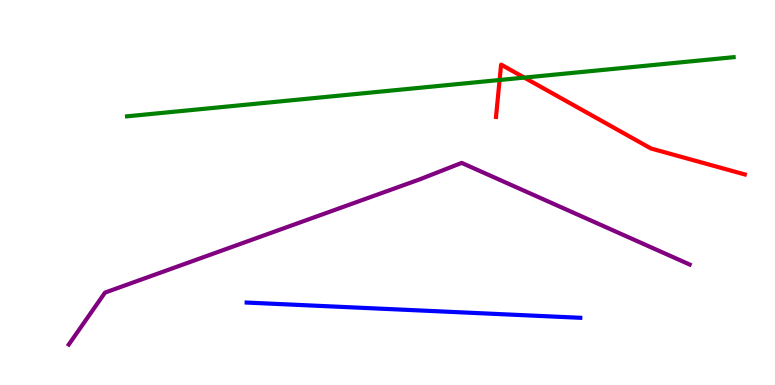[{'lines': ['blue', 'red'], 'intersections': []}, {'lines': ['green', 'red'], 'intersections': [{'x': 6.45, 'y': 7.92}, {'x': 6.76, 'y': 7.98}]}, {'lines': ['purple', 'red'], 'intersections': []}, {'lines': ['blue', 'green'], 'intersections': []}, {'lines': ['blue', 'purple'], 'intersections': []}, {'lines': ['green', 'purple'], 'intersections': []}]